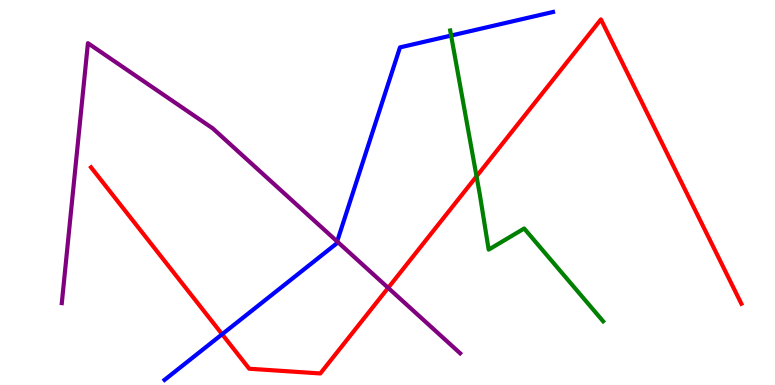[{'lines': ['blue', 'red'], 'intersections': [{'x': 2.87, 'y': 1.32}]}, {'lines': ['green', 'red'], 'intersections': [{'x': 6.15, 'y': 5.42}]}, {'lines': ['purple', 'red'], 'intersections': [{'x': 5.01, 'y': 2.52}]}, {'lines': ['blue', 'green'], 'intersections': [{'x': 5.82, 'y': 9.08}]}, {'lines': ['blue', 'purple'], 'intersections': [{'x': 4.35, 'y': 3.73}]}, {'lines': ['green', 'purple'], 'intersections': []}]